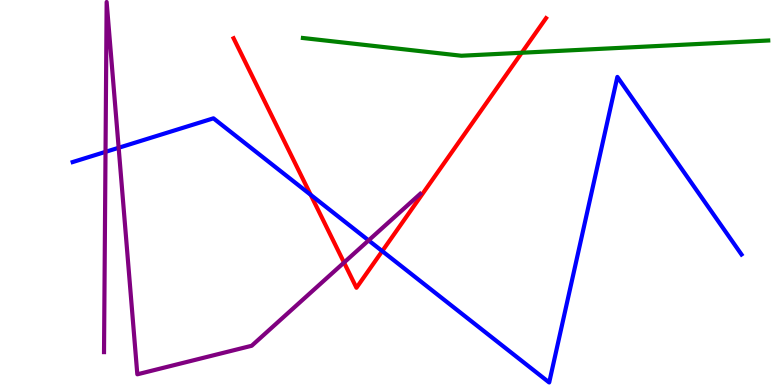[{'lines': ['blue', 'red'], 'intersections': [{'x': 4.01, 'y': 4.94}, {'x': 4.93, 'y': 3.48}]}, {'lines': ['green', 'red'], 'intersections': [{'x': 6.73, 'y': 8.63}]}, {'lines': ['purple', 'red'], 'intersections': [{'x': 4.44, 'y': 3.18}]}, {'lines': ['blue', 'green'], 'intersections': []}, {'lines': ['blue', 'purple'], 'intersections': [{'x': 1.36, 'y': 6.06}, {'x': 1.53, 'y': 6.16}, {'x': 4.76, 'y': 3.76}]}, {'lines': ['green', 'purple'], 'intersections': []}]